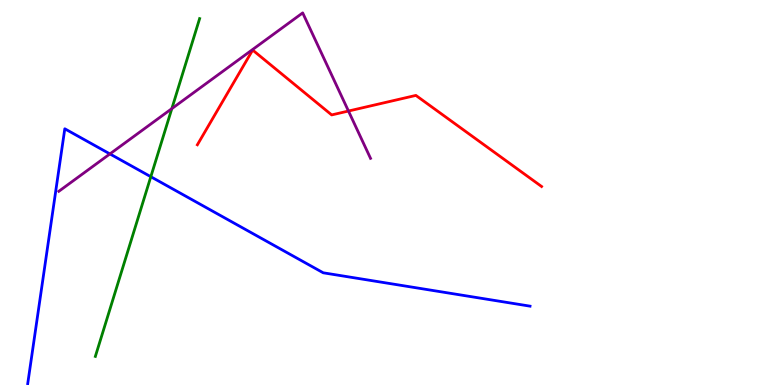[{'lines': ['blue', 'red'], 'intersections': []}, {'lines': ['green', 'red'], 'intersections': []}, {'lines': ['purple', 'red'], 'intersections': [{'x': 4.5, 'y': 7.12}]}, {'lines': ['blue', 'green'], 'intersections': [{'x': 1.95, 'y': 5.41}]}, {'lines': ['blue', 'purple'], 'intersections': [{'x': 1.42, 'y': 6.0}]}, {'lines': ['green', 'purple'], 'intersections': [{'x': 2.22, 'y': 7.18}]}]